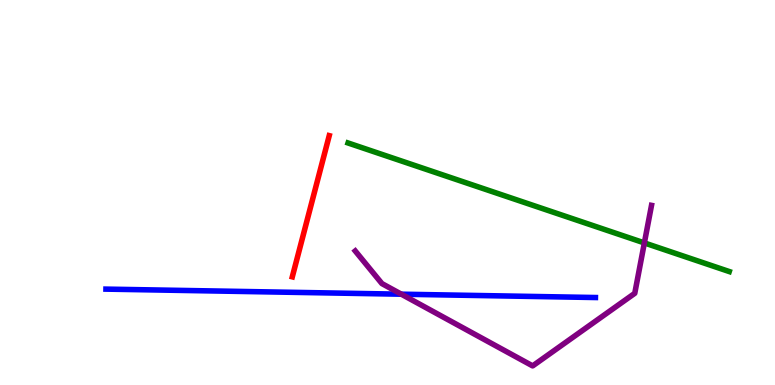[{'lines': ['blue', 'red'], 'intersections': []}, {'lines': ['green', 'red'], 'intersections': []}, {'lines': ['purple', 'red'], 'intersections': []}, {'lines': ['blue', 'green'], 'intersections': []}, {'lines': ['blue', 'purple'], 'intersections': [{'x': 5.18, 'y': 2.36}]}, {'lines': ['green', 'purple'], 'intersections': [{'x': 8.31, 'y': 3.69}]}]